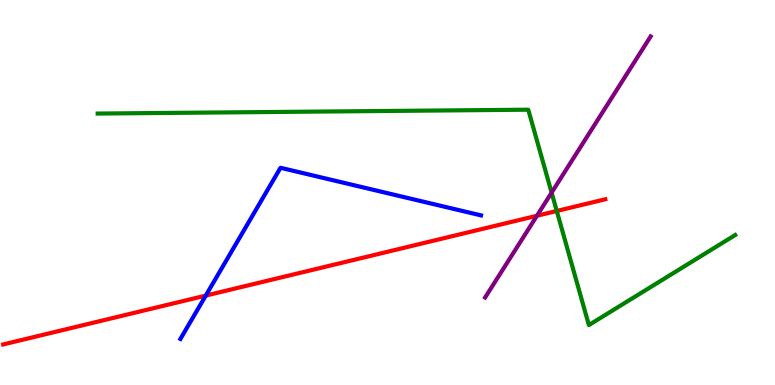[{'lines': ['blue', 'red'], 'intersections': [{'x': 2.65, 'y': 2.32}]}, {'lines': ['green', 'red'], 'intersections': [{'x': 7.18, 'y': 4.52}]}, {'lines': ['purple', 'red'], 'intersections': [{'x': 6.93, 'y': 4.4}]}, {'lines': ['blue', 'green'], 'intersections': []}, {'lines': ['blue', 'purple'], 'intersections': []}, {'lines': ['green', 'purple'], 'intersections': [{'x': 7.12, 'y': 5.0}]}]